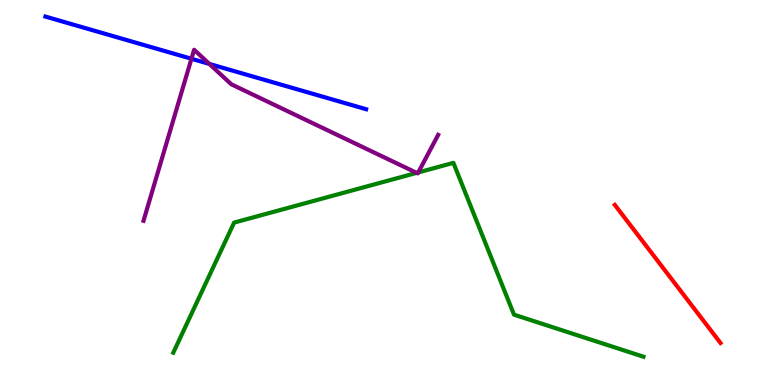[{'lines': ['blue', 'red'], 'intersections': []}, {'lines': ['green', 'red'], 'intersections': []}, {'lines': ['purple', 'red'], 'intersections': []}, {'lines': ['blue', 'green'], 'intersections': []}, {'lines': ['blue', 'purple'], 'intersections': [{'x': 2.47, 'y': 8.47}, {'x': 2.7, 'y': 8.34}]}, {'lines': ['green', 'purple'], 'intersections': [{'x': 5.38, 'y': 5.51}, {'x': 5.4, 'y': 5.52}]}]